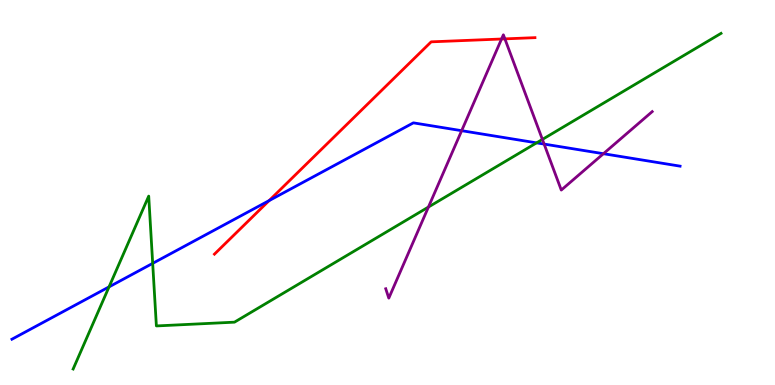[{'lines': ['blue', 'red'], 'intersections': [{'x': 3.47, 'y': 4.79}]}, {'lines': ['green', 'red'], 'intersections': []}, {'lines': ['purple', 'red'], 'intersections': [{'x': 6.47, 'y': 8.99}, {'x': 6.51, 'y': 8.99}]}, {'lines': ['blue', 'green'], 'intersections': [{'x': 1.41, 'y': 2.55}, {'x': 1.97, 'y': 3.16}, {'x': 6.92, 'y': 6.29}]}, {'lines': ['blue', 'purple'], 'intersections': [{'x': 5.96, 'y': 6.61}, {'x': 7.02, 'y': 6.26}, {'x': 7.79, 'y': 6.01}]}, {'lines': ['green', 'purple'], 'intersections': [{'x': 5.53, 'y': 4.62}, {'x': 7.0, 'y': 6.38}]}]